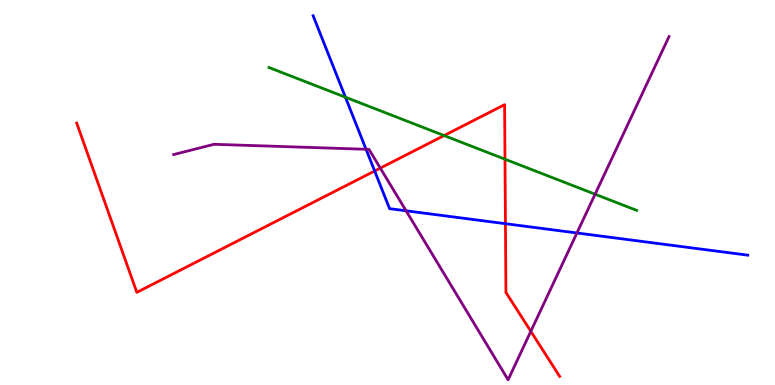[{'lines': ['blue', 'red'], 'intersections': [{'x': 4.83, 'y': 5.56}, {'x': 6.52, 'y': 4.19}]}, {'lines': ['green', 'red'], 'intersections': [{'x': 5.73, 'y': 6.48}, {'x': 6.52, 'y': 5.86}]}, {'lines': ['purple', 'red'], 'intersections': [{'x': 4.91, 'y': 5.63}, {'x': 6.85, 'y': 1.39}]}, {'lines': ['blue', 'green'], 'intersections': [{'x': 4.46, 'y': 7.48}]}, {'lines': ['blue', 'purple'], 'intersections': [{'x': 4.72, 'y': 6.12}, {'x': 5.24, 'y': 4.52}, {'x': 7.44, 'y': 3.95}]}, {'lines': ['green', 'purple'], 'intersections': [{'x': 7.68, 'y': 4.96}]}]